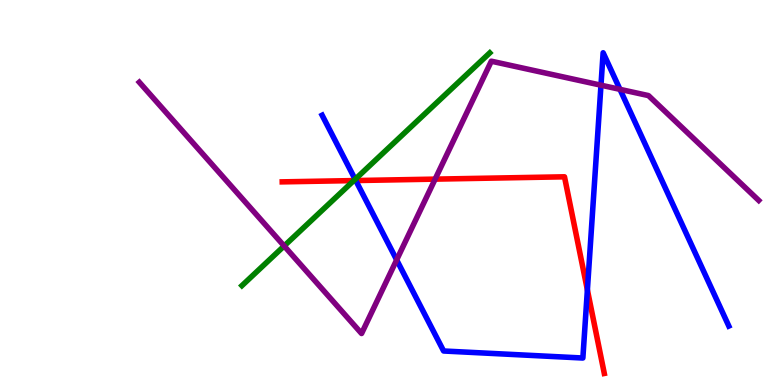[{'lines': ['blue', 'red'], 'intersections': [{'x': 4.59, 'y': 5.31}, {'x': 7.58, 'y': 2.47}]}, {'lines': ['green', 'red'], 'intersections': [{'x': 4.57, 'y': 5.31}]}, {'lines': ['purple', 'red'], 'intersections': [{'x': 5.61, 'y': 5.35}]}, {'lines': ['blue', 'green'], 'intersections': [{'x': 4.58, 'y': 5.34}]}, {'lines': ['blue', 'purple'], 'intersections': [{'x': 5.12, 'y': 3.25}, {'x': 7.75, 'y': 7.79}, {'x': 8.0, 'y': 7.68}]}, {'lines': ['green', 'purple'], 'intersections': [{'x': 3.67, 'y': 3.61}]}]